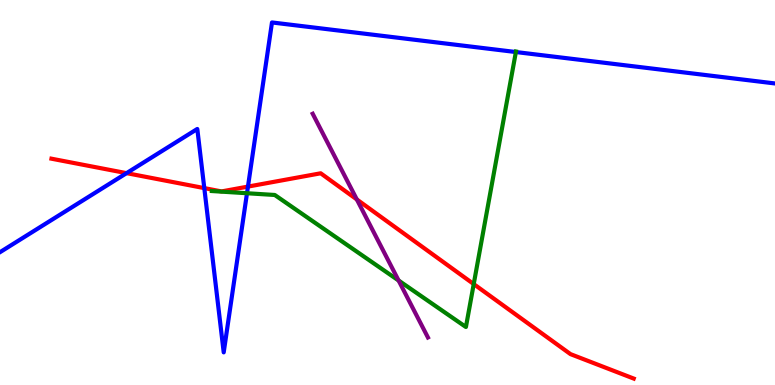[{'lines': ['blue', 'red'], 'intersections': [{'x': 1.63, 'y': 5.5}, {'x': 2.64, 'y': 5.11}, {'x': 3.2, 'y': 5.15}]}, {'lines': ['green', 'red'], 'intersections': [{'x': 6.11, 'y': 2.62}]}, {'lines': ['purple', 'red'], 'intersections': [{'x': 4.6, 'y': 4.82}]}, {'lines': ['blue', 'green'], 'intersections': [{'x': 3.19, 'y': 4.98}, {'x': 6.66, 'y': 8.65}]}, {'lines': ['blue', 'purple'], 'intersections': []}, {'lines': ['green', 'purple'], 'intersections': [{'x': 5.14, 'y': 2.71}]}]